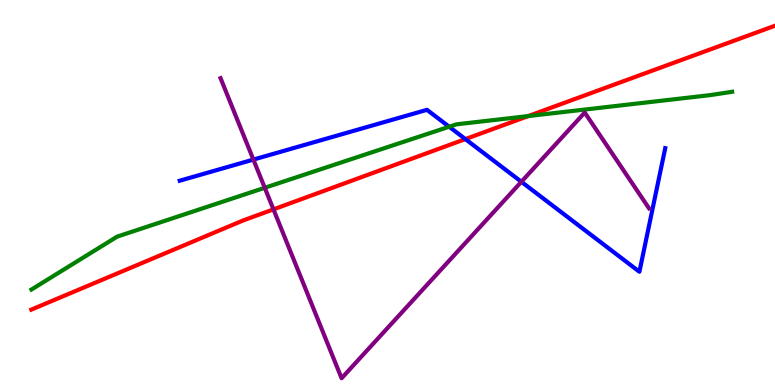[{'lines': ['blue', 'red'], 'intersections': [{'x': 6.0, 'y': 6.39}]}, {'lines': ['green', 'red'], 'intersections': [{'x': 6.82, 'y': 6.99}]}, {'lines': ['purple', 'red'], 'intersections': [{'x': 3.53, 'y': 4.56}]}, {'lines': ['blue', 'green'], 'intersections': [{'x': 5.8, 'y': 6.71}]}, {'lines': ['blue', 'purple'], 'intersections': [{'x': 3.27, 'y': 5.85}, {'x': 6.73, 'y': 5.28}]}, {'lines': ['green', 'purple'], 'intersections': [{'x': 3.42, 'y': 5.12}]}]